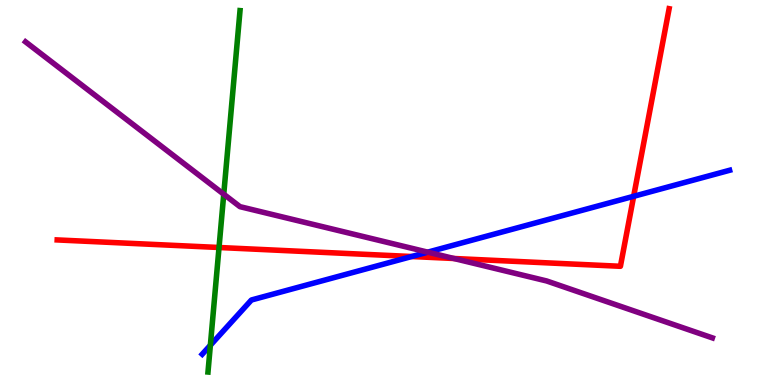[{'lines': ['blue', 'red'], 'intersections': [{'x': 5.31, 'y': 3.34}, {'x': 8.18, 'y': 4.9}]}, {'lines': ['green', 'red'], 'intersections': [{'x': 2.83, 'y': 3.57}]}, {'lines': ['purple', 'red'], 'intersections': [{'x': 5.86, 'y': 3.29}]}, {'lines': ['blue', 'green'], 'intersections': [{'x': 2.71, 'y': 1.03}]}, {'lines': ['blue', 'purple'], 'intersections': [{'x': 5.52, 'y': 3.45}]}, {'lines': ['green', 'purple'], 'intersections': [{'x': 2.89, 'y': 4.96}]}]